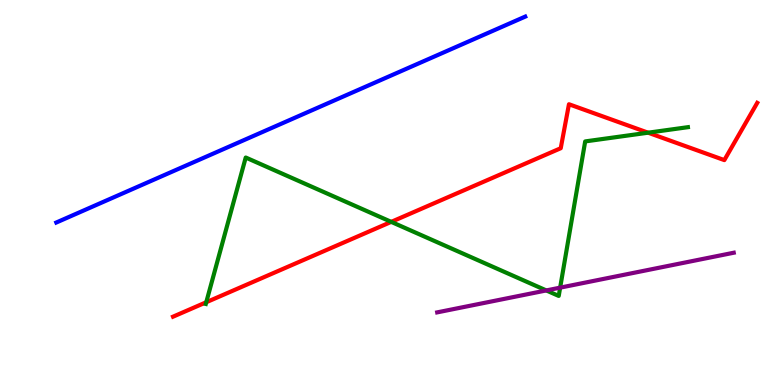[{'lines': ['blue', 'red'], 'intersections': []}, {'lines': ['green', 'red'], 'intersections': [{'x': 2.66, 'y': 2.15}, {'x': 5.05, 'y': 4.24}, {'x': 8.36, 'y': 6.55}]}, {'lines': ['purple', 'red'], 'intersections': []}, {'lines': ['blue', 'green'], 'intersections': []}, {'lines': ['blue', 'purple'], 'intersections': []}, {'lines': ['green', 'purple'], 'intersections': [{'x': 7.05, 'y': 2.46}, {'x': 7.23, 'y': 2.53}]}]